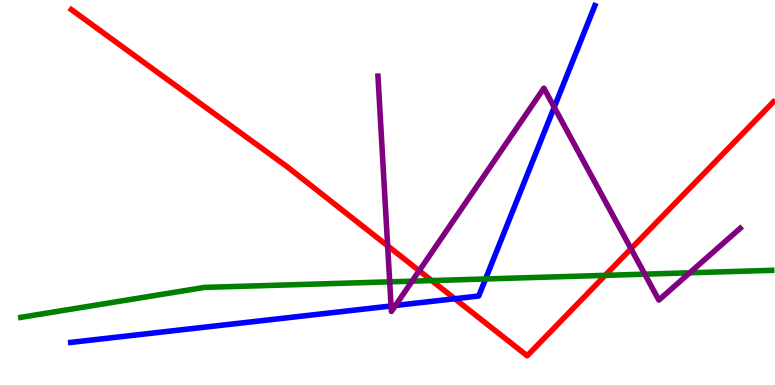[{'lines': ['blue', 'red'], 'intersections': [{'x': 5.87, 'y': 2.24}]}, {'lines': ['green', 'red'], 'intersections': [{'x': 5.57, 'y': 2.71}, {'x': 7.81, 'y': 2.85}]}, {'lines': ['purple', 'red'], 'intersections': [{'x': 5.0, 'y': 3.61}, {'x': 5.41, 'y': 2.97}, {'x': 8.14, 'y': 3.54}]}, {'lines': ['blue', 'green'], 'intersections': [{'x': 6.27, 'y': 2.75}]}, {'lines': ['blue', 'purple'], 'intersections': [{'x': 5.05, 'y': 2.05}, {'x': 5.1, 'y': 2.07}, {'x': 7.15, 'y': 7.21}]}, {'lines': ['green', 'purple'], 'intersections': [{'x': 5.03, 'y': 2.68}, {'x': 5.32, 'y': 2.7}, {'x': 8.32, 'y': 2.88}, {'x': 8.9, 'y': 2.91}]}]